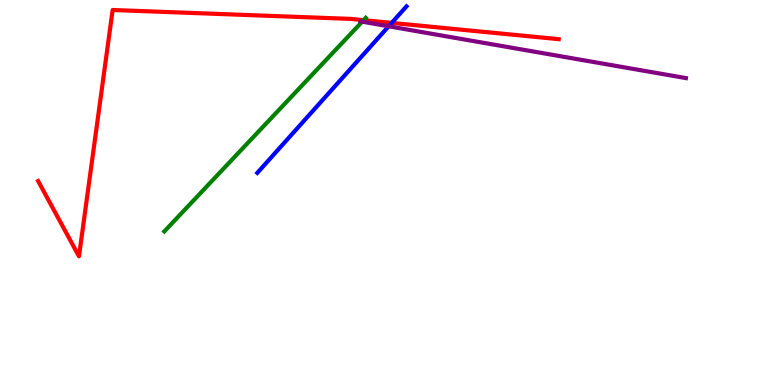[{'lines': ['blue', 'red'], 'intersections': [{'x': 5.05, 'y': 9.41}]}, {'lines': ['green', 'red'], 'intersections': [{'x': 4.69, 'y': 9.48}]}, {'lines': ['purple', 'red'], 'intersections': []}, {'lines': ['blue', 'green'], 'intersections': []}, {'lines': ['blue', 'purple'], 'intersections': [{'x': 5.02, 'y': 9.32}]}, {'lines': ['green', 'purple'], 'intersections': [{'x': 4.67, 'y': 9.44}]}]